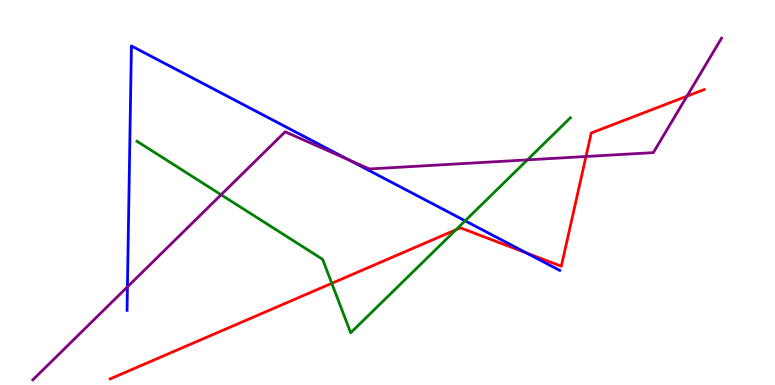[{'lines': ['blue', 'red'], 'intersections': [{'x': 6.79, 'y': 3.43}]}, {'lines': ['green', 'red'], 'intersections': [{'x': 4.28, 'y': 2.64}, {'x': 5.88, 'y': 4.03}]}, {'lines': ['purple', 'red'], 'intersections': [{'x': 7.56, 'y': 5.94}, {'x': 8.86, 'y': 7.5}]}, {'lines': ['blue', 'green'], 'intersections': [{'x': 6.0, 'y': 4.26}]}, {'lines': ['blue', 'purple'], 'intersections': [{'x': 1.64, 'y': 2.55}, {'x': 4.5, 'y': 5.85}]}, {'lines': ['green', 'purple'], 'intersections': [{'x': 2.85, 'y': 4.94}, {'x': 6.8, 'y': 5.85}]}]